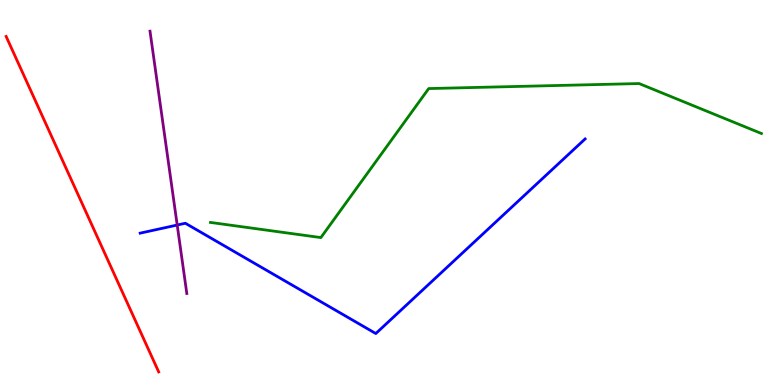[{'lines': ['blue', 'red'], 'intersections': []}, {'lines': ['green', 'red'], 'intersections': []}, {'lines': ['purple', 'red'], 'intersections': []}, {'lines': ['blue', 'green'], 'intersections': []}, {'lines': ['blue', 'purple'], 'intersections': [{'x': 2.29, 'y': 4.16}]}, {'lines': ['green', 'purple'], 'intersections': []}]